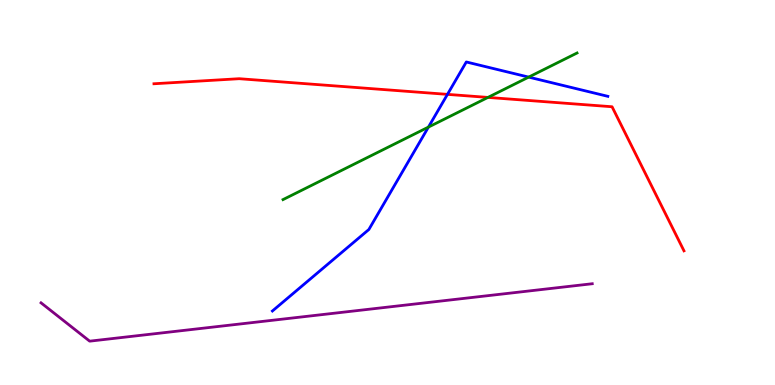[{'lines': ['blue', 'red'], 'intersections': [{'x': 5.77, 'y': 7.55}]}, {'lines': ['green', 'red'], 'intersections': [{'x': 6.3, 'y': 7.47}]}, {'lines': ['purple', 'red'], 'intersections': []}, {'lines': ['blue', 'green'], 'intersections': [{'x': 5.53, 'y': 6.7}, {'x': 6.82, 'y': 8.0}]}, {'lines': ['blue', 'purple'], 'intersections': []}, {'lines': ['green', 'purple'], 'intersections': []}]